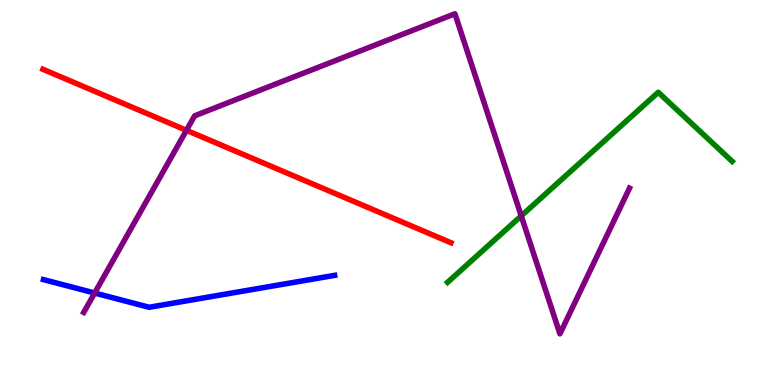[{'lines': ['blue', 'red'], 'intersections': []}, {'lines': ['green', 'red'], 'intersections': []}, {'lines': ['purple', 'red'], 'intersections': [{'x': 2.41, 'y': 6.62}]}, {'lines': ['blue', 'green'], 'intersections': []}, {'lines': ['blue', 'purple'], 'intersections': [{'x': 1.22, 'y': 2.39}]}, {'lines': ['green', 'purple'], 'intersections': [{'x': 6.73, 'y': 4.39}]}]